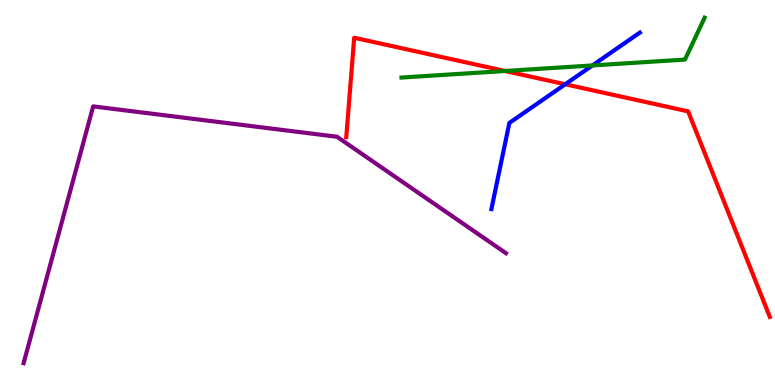[{'lines': ['blue', 'red'], 'intersections': [{'x': 7.29, 'y': 7.81}]}, {'lines': ['green', 'red'], 'intersections': [{'x': 6.52, 'y': 8.16}]}, {'lines': ['purple', 'red'], 'intersections': []}, {'lines': ['blue', 'green'], 'intersections': [{'x': 7.64, 'y': 8.3}]}, {'lines': ['blue', 'purple'], 'intersections': []}, {'lines': ['green', 'purple'], 'intersections': []}]